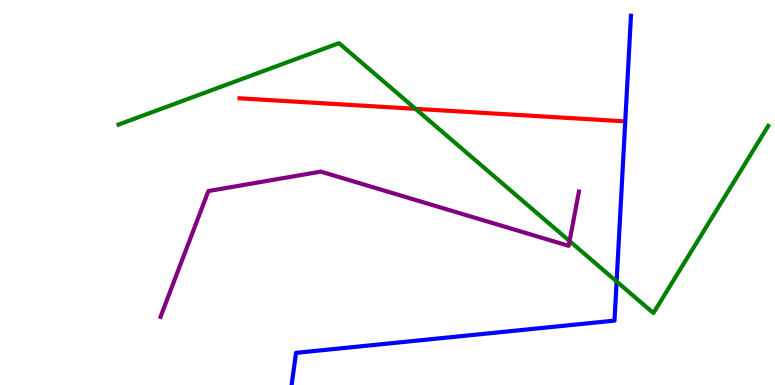[{'lines': ['blue', 'red'], 'intersections': []}, {'lines': ['green', 'red'], 'intersections': [{'x': 5.36, 'y': 7.17}]}, {'lines': ['purple', 'red'], 'intersections': []}, {'lines': ['blue', 'green'], 'intersections': [{'x': 7.96, 'y': 2.69}]}, {'lines': ['blue', 'purple'], 'intersections': []}, {'lines': ['green', 'purple'], 'intersections': [{'x': 7.35, 'y': 3.74}]}]